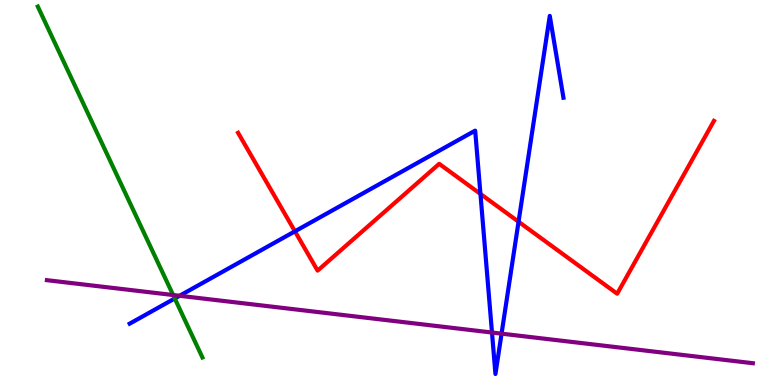[{'lines': ['blue', 'red'], 'intersections': [{'x': 3.81, 'y': 3.99}, {'x': 6.2, 'y': 4.96}, {'x': 6.69, 'y': 4.24}]}, {'lines': ['green', 'red'], 'intersections': []}, {'lines': ['purple', 'red'], 'intersections': []}, {'lines': ['blue', 'green'], 'intersections': [{'x': 2.25, 'y': 2.25}]}, {'lines': ['blue', 'purple'], 'intersections': [{'x': 2.32, 'y': 2.32}, {'x': 6.35, 'y': 1.36}, {'x': 6.47, 'y': 1.33}]}, {'lines': ['green', 'purple'], 'intersections': [{'x': 2.23, 'y': 2.34}]}]